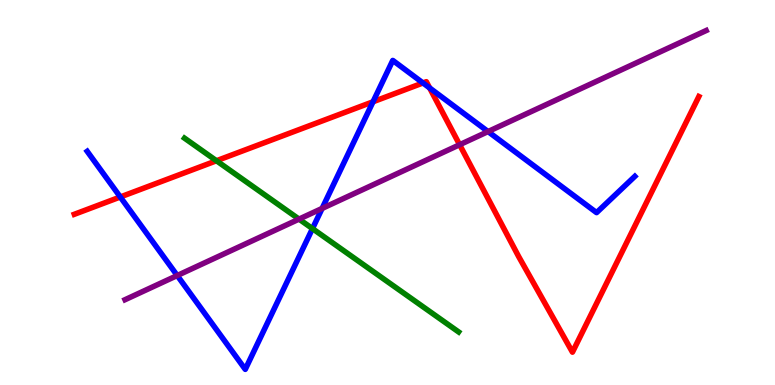[{'lines': ['blue', 'red'], 'intersections': [{'x': 1.55, 'y': 4.88}, {'x': 4.81, 'y': 7.36}, {'x': 5.46, 'y': 7.85}, {'x': 5.54, 'y': 7.72}]}, {'lines': ['green', 'red'], 'intersections': [{'x': 2.79, 'y': 5.82}]}, {'lines': ['purple', 'red'], 'intersections': [{'x': 5.93, 'y': 6.24}]}, {'lines': ['blue', 'green'], 'intersections': [{'x': 4.03, 'y': 4.06}]}, {'lines': ['blue', 'purple'], 'intersections': [{'x': 2.29, 'y': 2.84}, {'x': 4.16, 'y': 4.59}, {'x': 6.3, 'y': 6.58}]}, {'lines': ['green', 'purple'], 'intersections': [{'x': 3.86, 'y': 4.31}]}]